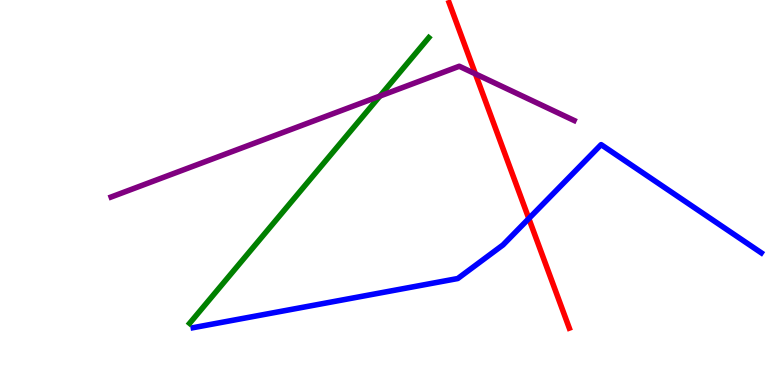[{'lines': ['blue', 'red'], 'intersections': [{'x': 6.82, 'y': 4.32}]}, {'lines': ['green', 'red'], 'intersections': []}, {'lines': ['purple', 'red'], 'intersections': [{'x': 6.13, 'y': 8.08}]}, {'lines': ['blue', 'green'], 'intersections': []}, {'lines': ['blue', 'purple'], 'intersections': []}, {'lines': ['green', 'purple'], 'intersections': [{'x': 4.9, 'y': 7.5}]}]